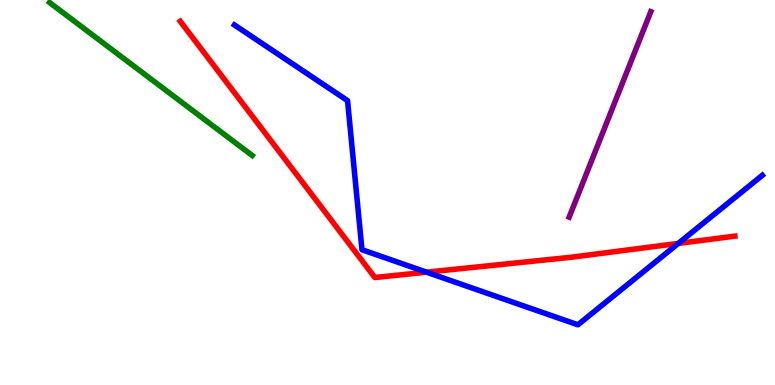[{'lines': ['blue', 'red'], 'intersections': [{'x': 5.5, 'y': 2.93}, {'x': 8.75, 'y': 3.68}]}, {'lines': ['green', 'red'], 'intersections': []}, {'lines': ['purple', 'red'], 'intersections': []}, {'lines': ['blue', 'green'], 'intersections': []}, {'lines': ['blue', 'purple'], 'intersections': []}, {'lines': ['green', 'purple'], 'intersections': []}]